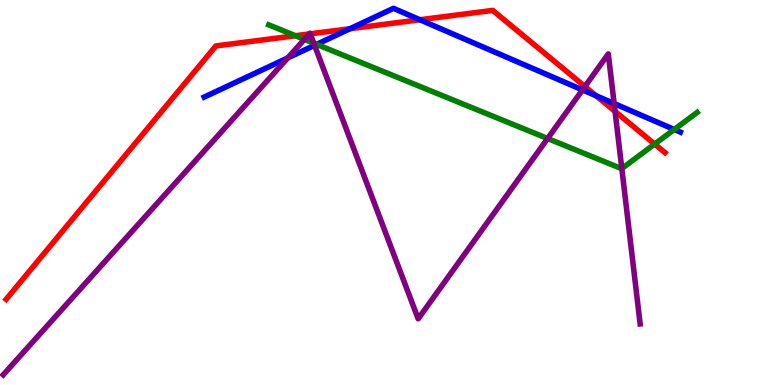[{'lines': ['blue', 'red'], 'intersections': [{'x': 4.52, 'y': 9.25}, {'x': 5.42, 'y': 9.49}, {'x': 7.69, 'y': 7.51}]}, {'lines': ['green', 'red'], 'intersections': [{'x': 3.81, 'y': 9.07}, {'x': 8.45, 'y': 6.26}]}, {'lines': ['purple', 'red'], 'intersections': [{'x': 3.99, 'y': 9.12}, {'x': 4.0, 'y': 9.12}, {'x': 7.55, 'y': 7.75}, {'x': 7.94, 'y': 7.11}]}, {'lines': ['blue', 'green'], 'intersections': [{'x': 4.09, 'y': 8.85}, {'x': 8.7, 'y': 6.64}]}, {'lines': ['blue', 'purple'], 'intersections': [{'x': 3.71, 'y': 8.5}, {'x': 4.06, 'y': 8.82}, {'x': 7.52, 'y': 7.67}, {'x': 7.92, 'y': 7.31}]}, {'lines': ['green', 'purple'], 'intersections': [{'x': 3.93, 'y': 8.98}, {'x': 4.05, 'y': 8.88}, {'x': 7.07, 'y': 6.4}, {'x': 8.02, 'y': 5.62}]}]